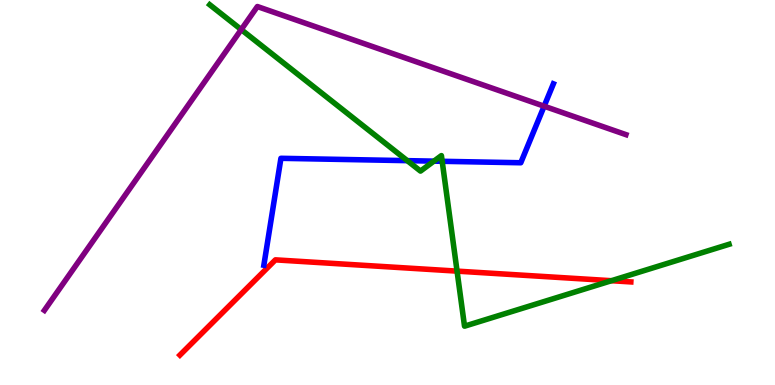[{'lines': ['blue', 'red'], 'intersections': []}, {'lines': ['green', 'red'], 'intersections': [{'x': 5.9, 'y': 2.96}, {'x': 7.89, 'y': 2.71}]}, {'lines': ['purple', 'red'], 'intersections': []}, {'lines': ['blue', 'green'], 'intersections': [{'x': 5.26, 'y': 5.83}, {'x': 5.6, 'y': 5.81}, {'x': 5.71, 'y': 5.81}]}, {'lines': ['blue', 'purple'], 'intersections': [{'x': 7.02, 'y': 7.24}]}, {'lines': ['green', 'purple'], 'intersections': [{'x': 3.11, 'y': 9.23}]}]